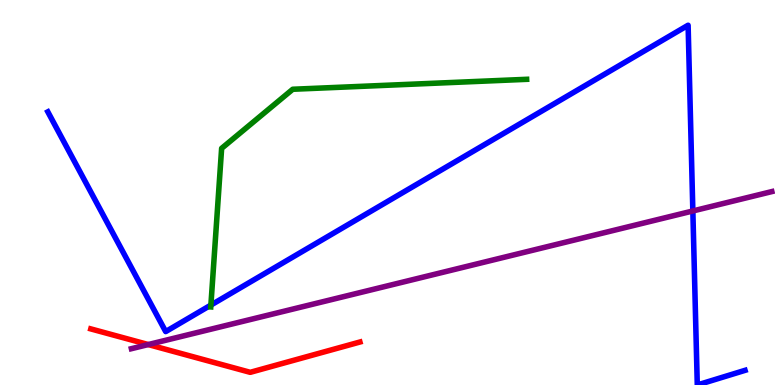[{'lines': ['blue', 'red'], 'intersections': []}, {'lines': ['green', 'red'], 'intersections': []}, {'lines': ['purple', 'red'], 'intersections': [{'x': 1.91, 'y': 1.05}]}, {'lines': ['blue', 'green'], 'intersections': [{'x': 2.72, 'y': 2.08}]}, {'lines': ['blue', 'purple'], 'intersections': [{'x': 8.94, 'y': 4.52}]}, {'lines': ['green', 'purple'], 'intersections': []}]